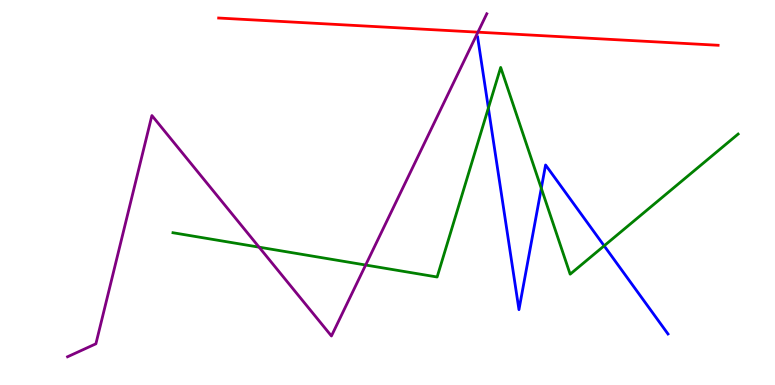[{'lines': ['blue', 'red'], 'intersections': []}, {'lines': ['green', 'red'], 'intersections': []}, {'lines': ['purple', 'red'], 'intersections': [{'x': 6.17, 'y': 9.16}]}, {'lines': ['blue', 'green'], 'intersections': [{'x': 6.3, 'y': 7.19}, {'x': 6.98, 'y': 5.11}, {'x': 7.8, 'y': 3.62}]}, {'lines': ['blue', 'purple'], 'intersections': []}, {'lines': ['green', 'purple'], 'intersections': [{'x': 3.34, 'y': 3.58}, {'x': 4.72, 'y': 3.12}]}]